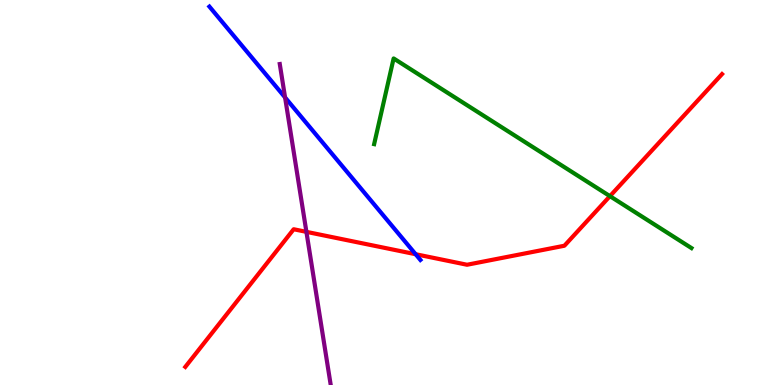[{'lines': ['blue', 'red'], 'intersections': [{'x': 5.36, 'y': 3.4}]}, {'lines': ['green', 'red'], 'intersections': [{'x': 7.87, 'y': 4.91}]}, {'lines': ['purple', 'red'], 'intersections': [{'x': 3.95, 'y': 3.98}]}, {'lines': ['blue', 'green'], 'intersections': []}, {'lines': ['blue', 'purple'], 'intersections': [{'x': 3.68, 'y': 7.47}]}, {'lines': ['green', 'purple'], 'intersections': []}]